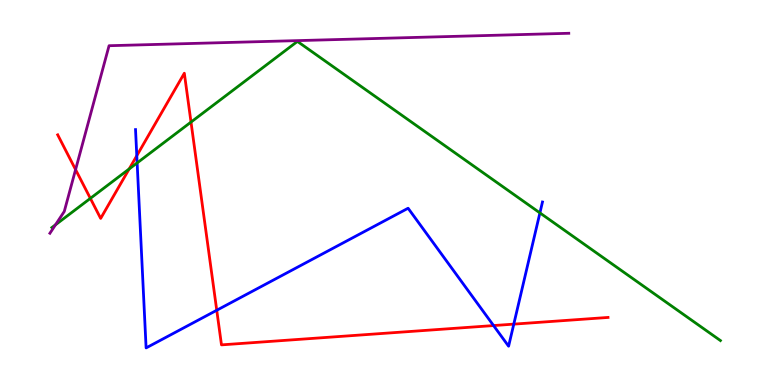[{'lines': ['blue', 'red'], 'intersections': [{'x': 1.77, 'y': 5.96}, {'x': 2.8, 'y': 1.94}, {'x': 6.37, 'y': 1.54}, {'x': 6.63, 'y': 1.58}]}, {'lines': ['green', 'red'], 'intersections': [{'x': 1.17, 'y': 4.85}, {'x': 1.67, 'y': 5.61}, {'x': 2.46, 'y': 6.83}]}, {'lines': ['purple', 'red'], 'intersections': [{'x': 0.975, 'y': 5.59}]}, {'lines': ['blue', 'green'], 'intersections': [{'x': 1.77, 'y': 5.77}, {'x': 6.97, 'y': 4.47}]}, {'lines': ['blue', 'purple'], 'intersections': []}, {'lines': ['green', 'purple'], 'intersections': [{'x': 0.716, 'y': 4.16}]}]